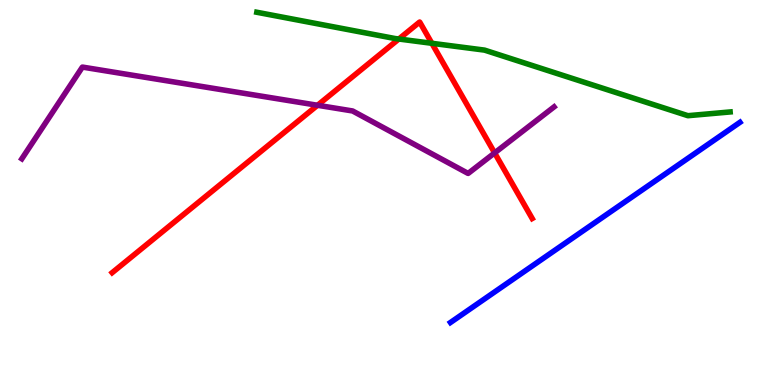[{'lines': ['blue', 'red'], 'intersections': []}, {'lines': ['green', 'red'], 'intersections': [{'x': 5.15, 'y': 8.99}, {'x': 5.57, 'y': 8.88}]}, {'lines': ['purple', 'red'], 'intersections': [{'x': 4.1, 'y': 7.27}, {'x': 6.38, 'y': 6.03}]}, {'lines': ['blue', 'green'], 'intersections': []}, {'lines': ['blue', 'purple'], 'intersections': []}, {'lines': ['green', 'purple'], 'intersections': []}]